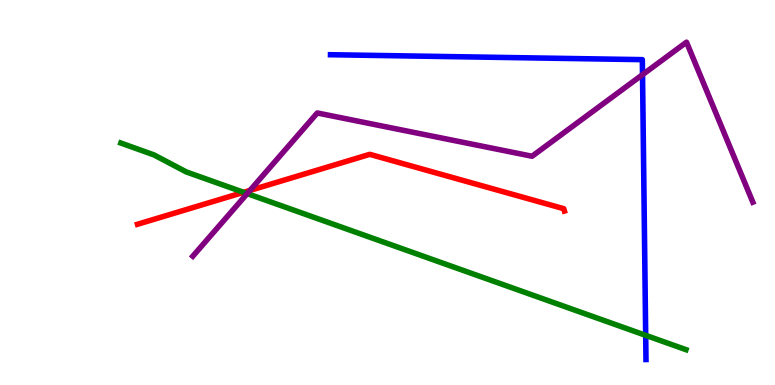[{'lines': ['blue', 'red'], 'intersections': []}, {'lines': ['green', 'red'], 'intersections': [{'x': 3.14, 'y': 5.0}]}, {'lines': ['purple', 'red'], 'intersections': [{'x': 3.23, 'y': 5.05}]}, {'lines': ['blue', 'green'], 'intersections': [{'x': 8.33, 'y': 1.29}]}, {'lines': ['blue', 'purple'], 'intersections': [{'x': 8.29, 'y': 8.06}]}, {'lines': ['green', 'purple'], 'intersections': [{'x': 3.19, 'y': 4.97}]}]